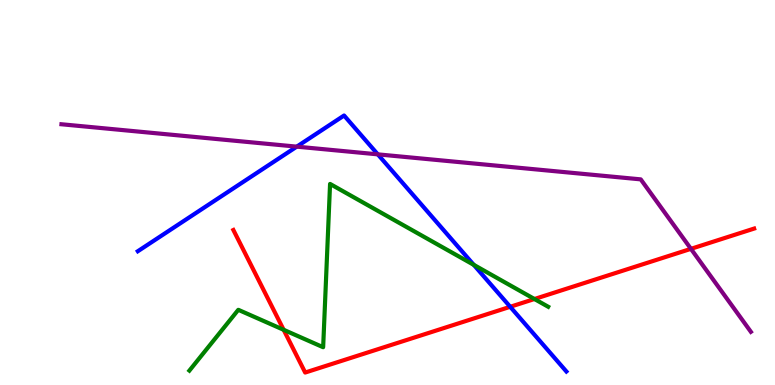[{'lines': ['blue', 'red'], 'intersections': [{'x': 6.58, 'y': 2.03}]}, {'lines': ['green', 'red'], 'intersections': [{'x': 3.66, 'y': 1.43}, {'x': 6.9, 'y': 2.23}]}, {'lines': ['purple', 'red'], 'intersections': [{'x': 8.92, 'y': 3.54}]}, {'lines': ['blue', 'green'], 'intersections': [{'x': 6.11, 'y': 3.12}]}, {'lines': ['blue', 'purple'], 'intersections': [{'x': 3.83, 'y': 6.19}, {'x': 4.87, 'y': 5.99}]}, {'lines': ['green', 'purple'], 'intersections': []}]